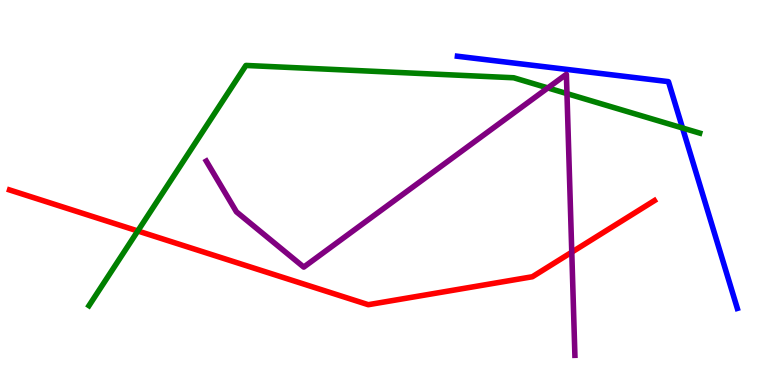[{'lines': ['blue', 'red'], 'intersections': []}, {'lines': ['green', 'red'], 'intersections': [{'x': 1.78, 'y': 4.0}]}, {'lines': ['purple', 'red'], 'intersections': [{'x': 7.38, 'y': 3.45}]}, {'lines': ['blue', 'green'], 'intersections': [{'x': 8.81, 'y': 6.68}]}, {'lines': ['blue', 'purple'], 'intersections': []}, {'lines': ['green', 'purple'], 'intersections': [{'x': 7.07, 'y': 7.72}, {'x': 7.32, 'y': 7.57}]}]